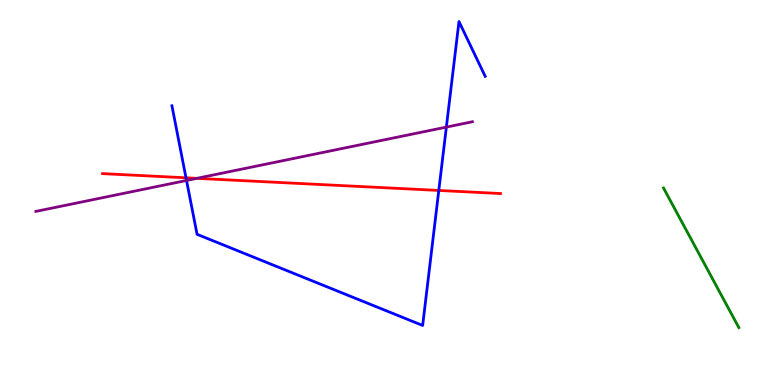[{'lines': ['blue', 'red'], 'intersections': [{'x': 2.4, 'y': 5.38}, {'x': 5.66, 'y': 5.05}]}, {'lines': ['green', 'red'], 'intersections': []}, {'lines': ['purple', 'red'], 'intersections': [{'x': 2.54, 'y': 5.37}]}, {'lines': ['blue', 'green'], 'intersections': []}, {'lines': ['blue', 'purple'], 'intersections': [{'x': 2.41, 'y': 5.31}, {'x': 5.76, 'y': 6.7}]}, {'lines': ['green', 'purple'], 'intersections': []}]